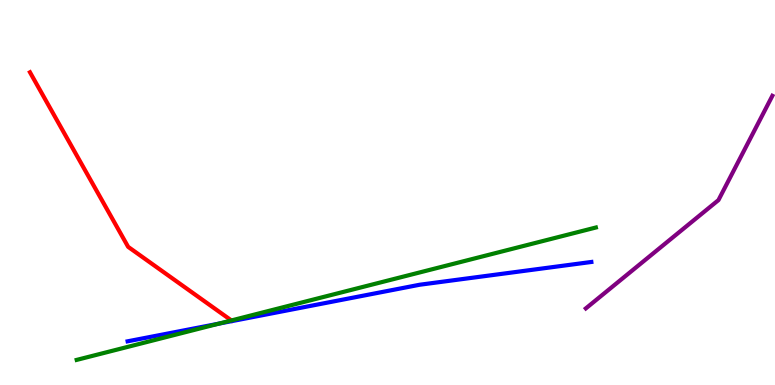[{'lines': ['blue', 'red'], 'intersections': []}, {'lines': ['green', 'red'], 'intersections': [{'x': 2.99, 'y': 1.68}]}, {'lines': ['purple', 'red'], 'intersections': []}, {'lines': ['blue', 'green'], 'intersections': [{'x': 2.82, 'y': 1.59}]}, {'lines': ['blue', 'purple'], 'intersections': []}, {'lines': ['green', 'purple'], 'intersections': []}]